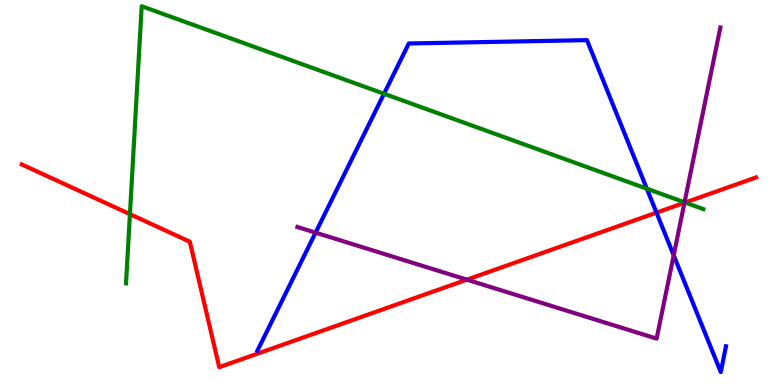[{'lines': ['blue', 'red'], 'intersections': [{'x': 8.47, 'y': 4.48}]}, {'lines': ['green', 'red'], 'intersections': [{'x': 1.68, 'y': 4.44}, {'x': 8.84, 'y': 4.74}]}, {'lines': ['purple', 'red'], 'intersections': [{'x': 6.02, 'y': 2.74}, {'x': 8.83, 'y': 4.73}]}, {'lines': ['blue', 'green'], 'intersections': [{'x': 4.96, 'y': 7.56}, {'x': 8.35, 'y': 5.1}]}, {'lines': ['blue', 'purple'], 'intersections': [{'x': 4.07, 'y': 3.96}, {'x': 8.69, 'y': 3.37}]}, {'lines': ['green', 'purple'], 'intersections': [{'x': 8.83, 'y': 4.75}]}]